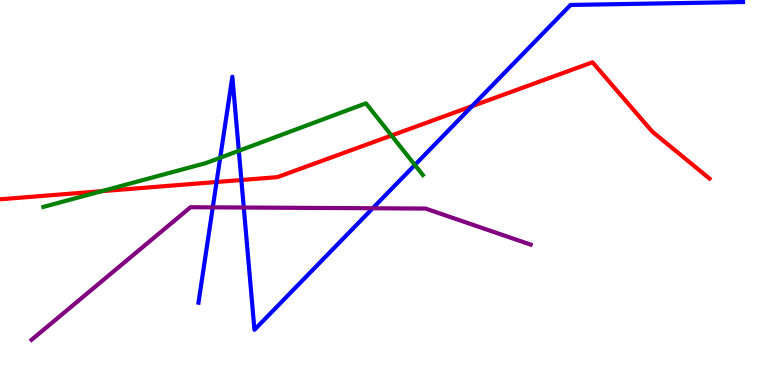[{'lines': ['blue', 'red'], 'intersections': [{'x': 2.79, 'y': 5.27}, {'x': 3.11, 'y': 5.32}, {'x': 6.09, 'y': 7.24}]}, {'lines': ['green', 'red'], 'intersections': [{'x': 1.31, 'y': 5.03}, {'x': 5.05, 'y': 6.48}]}, {'lines': ['purple', 'red'], 'intersections': []}, {'lines': ['blue', 'green'], 'intersections': [{'x': 2.84, 'y': 5.9}, {'x': 3.08, 'y': 6.08}, {'x': 5.35, 'y': 5.72}]}, {'lines': ['blue', 'purple'], 'intersections': [{'x': 2.75, 'y': 4.61}, {'x': 3.15, 'y': 4.61}, {'x': 4.81, 'y': 4.59}]}, {'lines': ['green', 'purple'], 'intersections': []}]